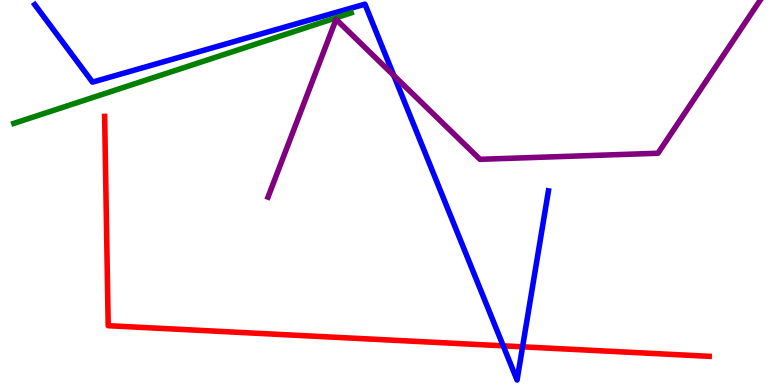[{'lines': ['blue', 'red'], 'intersections': [{'x': 6.49, 'y': 1.02}, {'x': 6.74, 'y': 0.992}]}, {'lines': ['green', 'red'], 'intersections': []}, {'lines': ['purple', 'red'], 'intersections': []}, {'lines': ['blue', 'green'], 'intersections': []}, {'lines': ['blue', 'purple'], 'intersections': [{'x': 5.08, 'y': 8.04}]}, {'lines': ['green', 'purple'], 'intersections': []}]